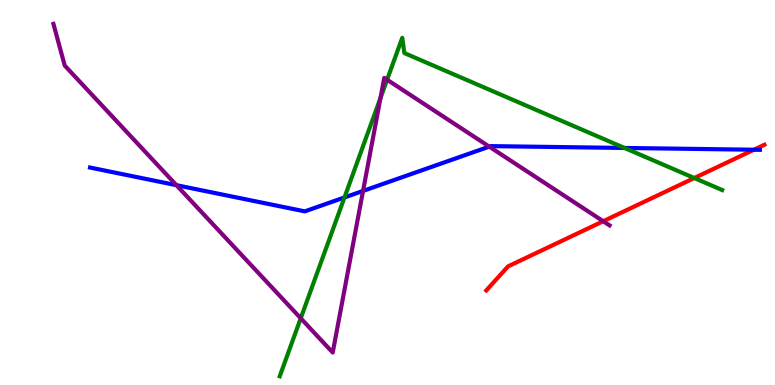[{'lines': ['blue', 'red'], 'intersections': [{'x': 9.73, 'y': 6.11}]}, {'lines': ['green', 'red'], 'intersections': [{'x': 8.96, 'y': 5.38}]}, {'lines': ['purple', 'red'], 'intersections': [{'x': 7.78, 'y': 4.25}]}, {'lines': ['blue', 'green'], 'intersections': [{'x': 4.44, 'y': 4.87}, {'x': 8.06, 'y': 6.16}]}, {'lines': ['blue', 'purple'], 'intersections': [{'x': 2.28, 'y': 5.19}, {'x': 4.68, 'y': 5.04}, {'x': 6.31, 'y': 6.19}]}, {'lines': ['green', 'purple'], 'intersections': [{'x': 3.88, 'y': 1.73}, {'x': 4.91, 'y': 7.46}, {'x': 4.99, 'y': 7.93}]}]